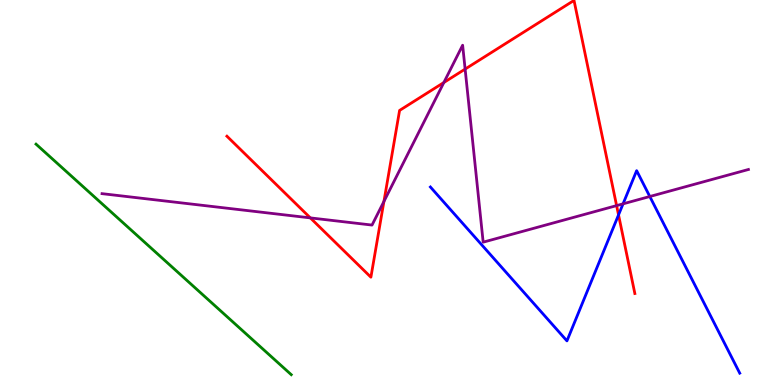[{'lines': ['blue', 'red'], 'intersections': [{'x': 7.98, 'y': 4.42}]}, {'lines': ['green', 'red'], 'intersections': []}, {'lines': ['purple', 'red'], 'intersections': [{'x': 4.0, 'y': 4.34}, {'x': 4.95, 'y': 4.77}, {'x': 5.73, 'y': 7.86}, {'x': 6.0, 'y': 8.21}, {'x': 7.96, 'y': 4.66}]}, {'lines': ['blue', 'green'], 'intersections': []}, {'lines': ['blue', 'purple'], 'intersections': [{'x': 8.04, 'y': 4.71}, {'x': 8.38, 'y': 4.9}]}, {'lines': ['green', 'purple'], 'intersections': []}]